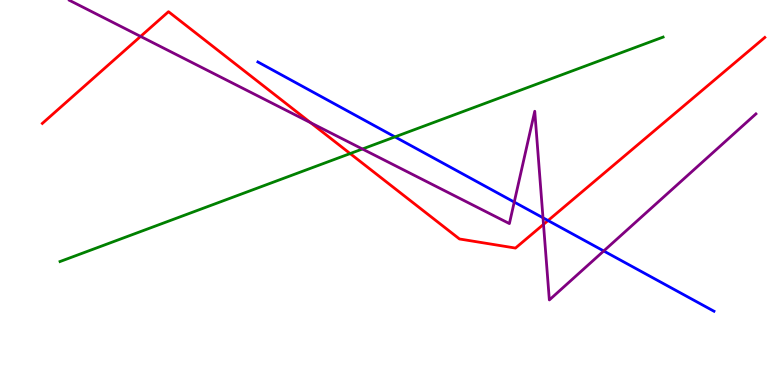[{'lines': ['blue', 'red'], 'intersections': [{'x': 7.07, 'y': 4.27}]}, {'lines': ['green', 'red'], 'intersections': [{'x': 4.52, 'y': 6.01}]}, {'lines': ['purple', 'red'], 'intersections': [{'x': 1.81, 'y': 9.05}, {'x': 4.01, 'y': 6.81}, {'x': 7.01, 'y': 4.17}]}, {'lines': ['blue', 'green'], 'intersections': [{'x': 5.1, 'y': 6.44}]}, {'lines': ['blue', 'purple'], 'intersections': [{'x': 6.64, 'y': 4.75}, {'x': 7.01, 'y': 4.34}, {'x': 7.79, 'y': 3.48}]}, {'lines': ['green', 'purple'], 'intersections': [{'x': 4.68, 'y': 6.13}]}]